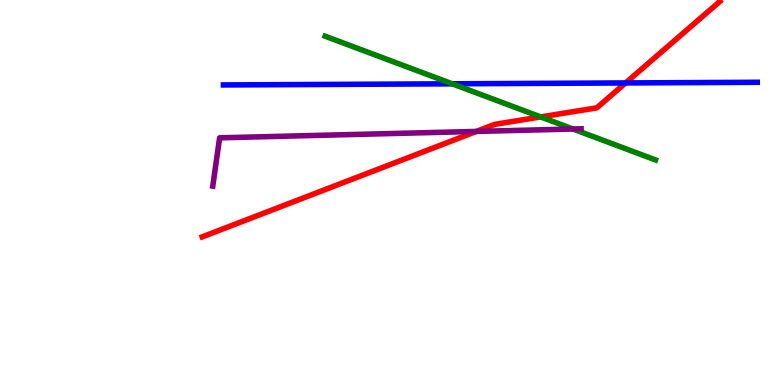[{'lines': ['blue', 'red'], 'intersections': [{'x': 8.07, 'y': 7.85}]}, {'lines': ['green', 'red'], 'intersections': [{'x': 6.98, 'y': 6.96}]}, {'lines': ['purple', 'red'], 'intersections': [{'x': 6.15, 'y': 6.59}]}, {'lines': ['blue', 'green'], 'intersections': [{'x': 5.84, 'y': 7.82}]}, {'lines': ['blue', 'purple'], 'intersections': []}, {'lines': ['green', 'purple'], 'intersections': [{'x': 7.39, 'y': 6.65}]}]